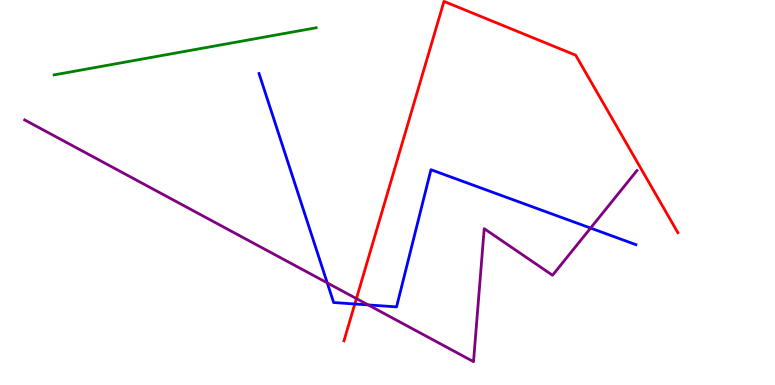[{'lines': ['blue', 'red'], 'intersections': [{'x': 4.58, 'y': 2.1}]}, {'lines': ['green', 'red'], 'intersections': []}, {'lines': ['purple', 'red'], 'intersections': [{'x': 4.6, 'y': 2.24}]}, {'lines': ['blue', 'green'], 'intersections': []}, {'lines': ['blue', 'purple'], 'intersections': [{'x': 4.22, 'y': 2.65}, {'x': 4.75, 'y': 2.08}, {'x': 7.62, 'y': 4.08}]}, {'lines': ['green', 'purple'], 'intersections': []}]